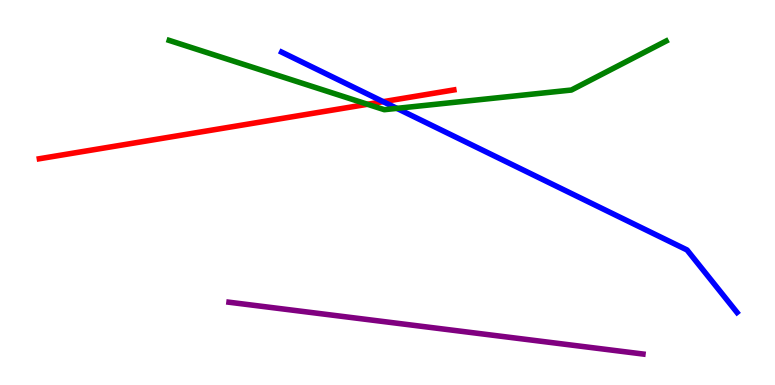[{'lines': ['blue', 'red'], 'intersections': [{'x': 4.94, 'y': 7.36}]}, {'lines': ['green', 'red'], 'intersections': [{'x': 4.74, 'y': 7.29}]}, {'lines': ['purple', 'red'], 'intersections': []}, {'lines': ['blue', 'green'], 'intersections': [{'x': 5.12, 'y': 7.19}]}, {'lines': ['blue', 'purple'], 'intersections': []}, {'lines': ['green', 'purple'], 'intersections': []}]